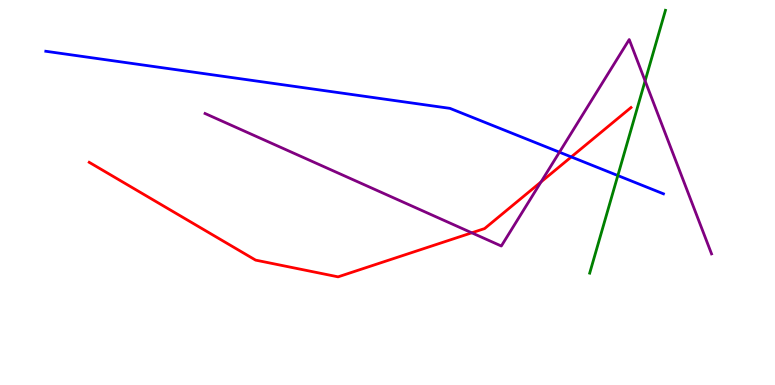[{'lines': ['blue', 'red'], 'intersections': [{'x': 7.37, 'y': 5.92}]}, {'lines': ['green', 'red'], 'intersections': []}, {'lines': ['purple', 'red'], 'intersections': [{'x': 6.09, 'y': 3.95}, {'x': 6.98, 'y': 5.27}]}, {'lines': ['blue', 'green'], 'intersections': [{'x': 7.97, 'y': 5.44}]}, {'lines': ['blue', 'purple'], 'intersections': [{'x': 7.22, 'y': 6.05}]}, {'lines': ['green', 'purple'], 'intersections': [{'x': 8.32, 'y': 7.9}]}]